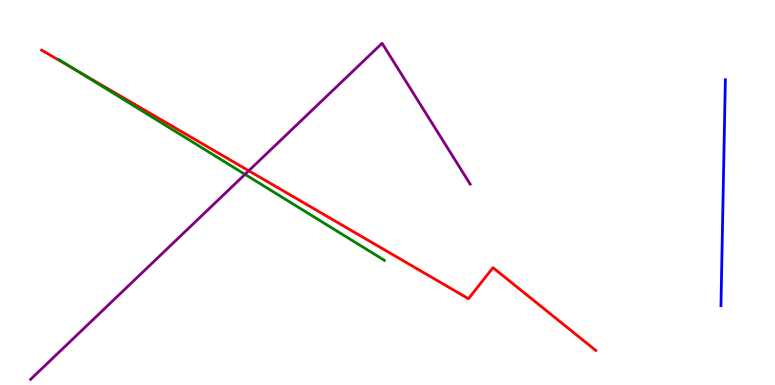[{'lines': ['blue', 'red'], 'intersections': []}, {'lines': ['green', 'red'], 'intersections': [{'x': 0.981, 'y': 8.18}]}, {'lines': ['purple', 'red'], 'intersections': [{'x': 3.21, 'y': 5.56}]}, {'lines': ['blue', 'green'], 'intersections': []}, {'lines': ['blue', 'purple'], 'intersections': []}, {'lines': ['green', 'purple'], 'intersections': [{'x': 3.16, 'y': 5.47}]}]